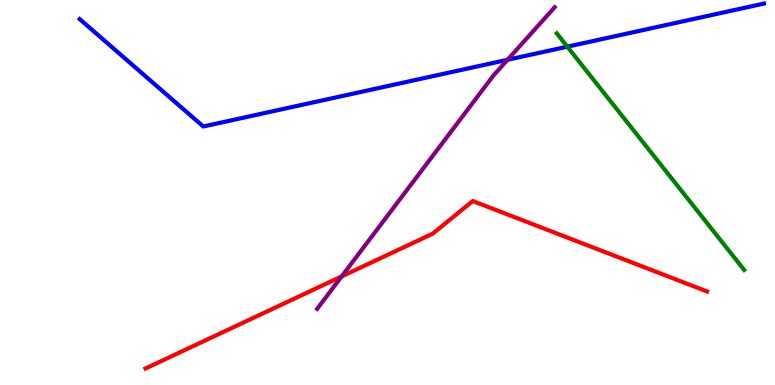[{'lines': ['blue', 'red'], 'intersections': []}, {'lines': ['green', 'red'], 'intersections': []}, {'lines': ['purple', 'red'], 'intersections': [{'x': 4.41, 'y': 2.82}]}, {'lines': ['blue', 'green'], 'intersections': [{'x': 7.32, 'y': 8.79}]}, {'lines': ['blue', 'purple'], 'intersections': [{'x': 6.55, 'y': 8.45}]}, {'lines': ['green', 'purple'], 'intersections': []}]